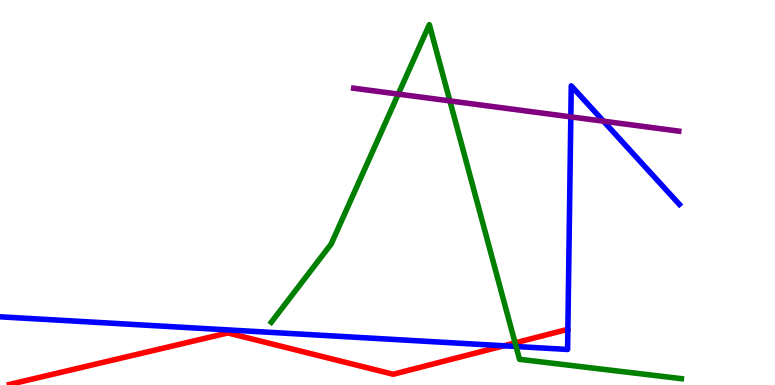[{'lines': ['blue', 'red'], 'intersections': [{'x': 6.5, 'y': 1.02}]}, {'lines': ['green', 'red'], 'intersections': [{'x': 6.65, 'y': 1.09}]}, {'lines': ['purple', 'red'], 'intersections': []}, {'lines': ['blue', 'green'], 'intersections': [{'x': 6.66, 'y': 1.0}]}, {'lines': ['blue', 'purple'], 'intersections': [{'x': 7.37, 'y': 6.96}, {'x': 7.79, 'y': 6.85}]}, {'lines': ['green', 'purple'], 'intersections': [{'x': 5.14, 'y': 7.56}, {'x': 5.8, 'y': 7.38}]}]